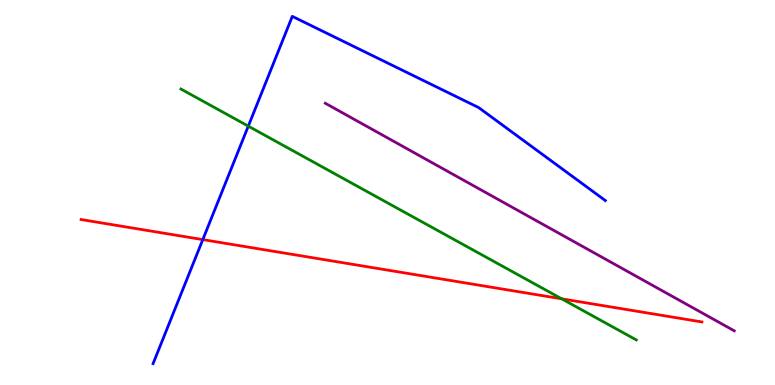[{'lines': ['blue', 'red'], 'intersections': [{'x': 2.62, 'y': 3.78}]}, {'lines': ['green', 'red'], 'intersections': [{'x': 7.25, 'y': 2.24}]}, {'lines': ['purple', 'red'], 'intersections': []}, {'lines': ['blue', 'green'], 'intersections': [{'x': 3.2, 'y': 6.72}]}, {'lines': ['blue', 'purple'], 'intersections': []}, {'lines': ['green', 'purple'], 'intersections': []}]